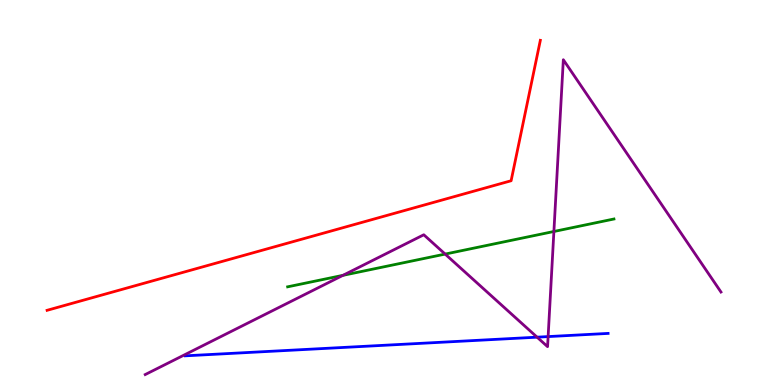[{'lines': ['blue', 'red'], 'intersections': []}, {'lines': ['green', 'red'], 'intersections': []}, {'lines': ['purple', 'red'], 'intersections': []}, {'lines': ['blue', 'green'], 'intersections': []}, {'lines': ['blue', 'purple'], 'intersections': [{'x': 6.93, 'y': 1.24}, {'x': 7.07, 'y': 1.26}]}, {'lines': ['green', 'purple'], 'intersections': [{'x': 4.43, 'y': 2.85}, {'x': 5.74, 'y': 3.4}, {'x': 7.15, 'y': 3.99}]}]